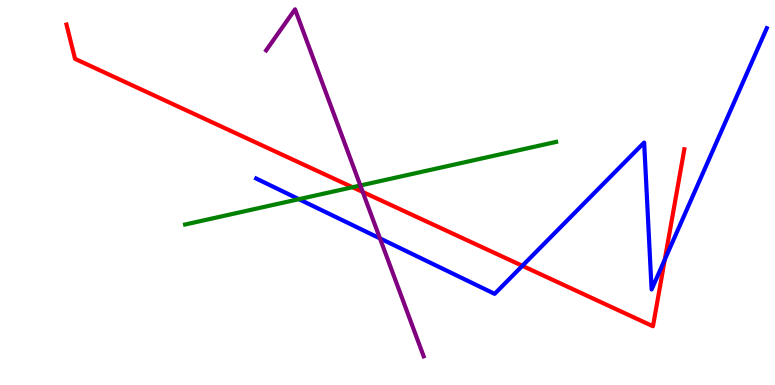[{'lines': ['blue', 'red'], 'intersections': [{'x': 6.74, 'y': 3.1}, {'x': 8.58, 'y': 3.26}]}, {'lines': ['green', 'red'], 'intersections': [{'x': 4.55, 'y': 5.14}]}, {'lines': ['purple', 'red'], 'intersections': [{'x': 4.68, 'y': 5.01}]}, {'lines': ['blue', 'green'], 'intersections': [{'x': 3.86, 'y': 4.83}]}, {'lines': ['blue', 'purple'], 'intersections': [{'x': 4.9, 'y': 3.81}]}, {'lines': ['green', 'purple'], 'intersections': [{'x': 4.65, 'y': 5.18}]}]